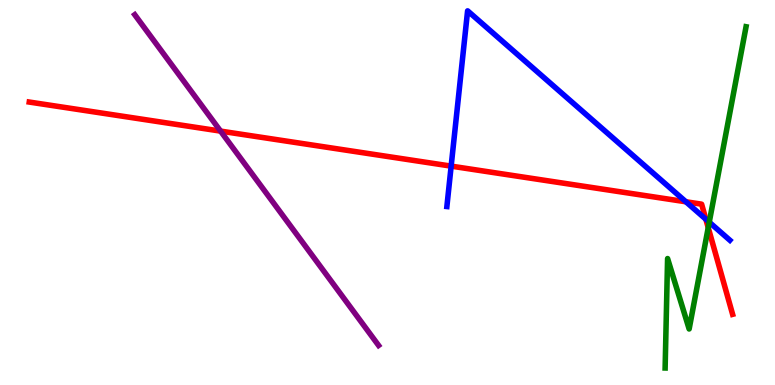[{'lines': ['blue', 'red'], 'intersections': [{'x': 5.82, 'y': 5.68}, {'x': 8.85, 'y': 4.76}, {'x': 9.11, 'y': 4.31}]}, {'lines': ['green', 'red'], 'intersections': [{'x': 9.14, 'y': 4.09}]}, {'lines': ['purple', 'red'], 'intersections': [{'x': 2.85, 'y': 6.59}]}, {'lines': ['blue', 'green'], 'intersections': [{'x': 9.15, 'y': 4.23}]}, {'lines': ['blue', 'purple'], 'intersections': []}, {'lines': ['green', 'purple'], 'intersections': []}]